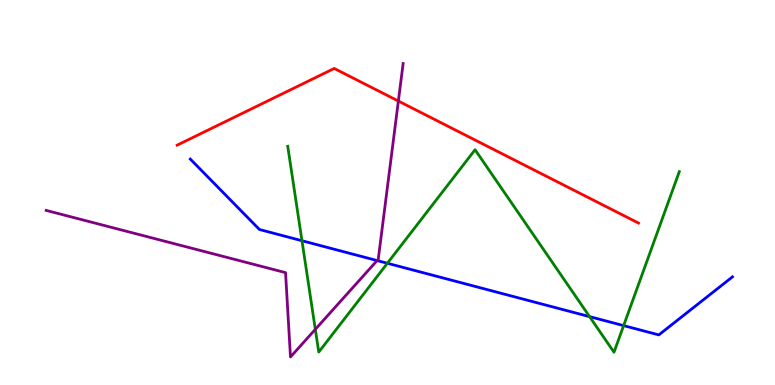[{'lines': ['blue', 'red'], 'intersections': []}, {'lines': ['green', 'red'], 'intersections': []}, {'lines': ['purple', 'red'], 'intersections': [{'x': 5.14, 'y': 7.38}]}, {'lines': ['blue', 'green'], 'intersections': [{'x': 3.9, 'y': 3.75}, {'x': 5.0, 'y': 3.16}, {'x': 7.61, 'y': 1.78}, {'x': 8.05, 'y': 1.54}]}, {'lines': ['blue', 'purple'], 'intersections': [{'x': 4.87, 'y': 3.23}]}, {'lines': ['green', 'purple'], 'intersections': [{'x': 4.07, 'y': 1.45}]}]